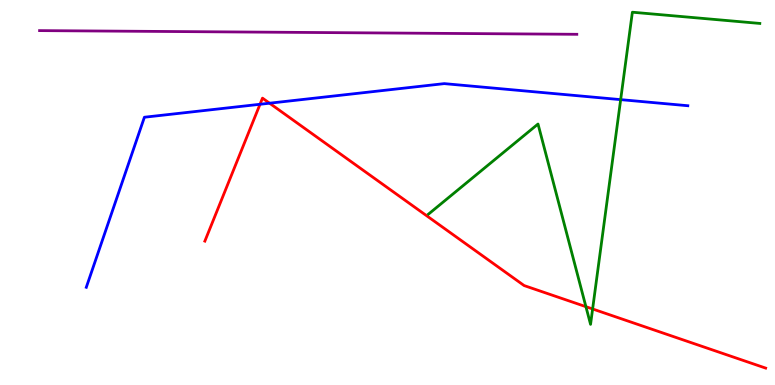[{'lines': ['blue', 'red'], 'intersections': [{'x': 3.36, 'y': 7.29}, {'x': 3.48, 'y': 7.32}]}, {'lines': ['green', 'red'], 'intersections': [{'x': 7.56, 'y': 2.03}, {'x': 7.65, 'y': 1.97}]}, {'lines': ['purple', 'red'], 'intersections': []}, {'lines': ['blue', 'green'], 'intersections': [{'x': 8.01, 'y': 7.41}]}, {'lines': ['blue', 'purple'], 'intersections': []}, {'lines': ['green', 'purple'], 'intersections': []}]